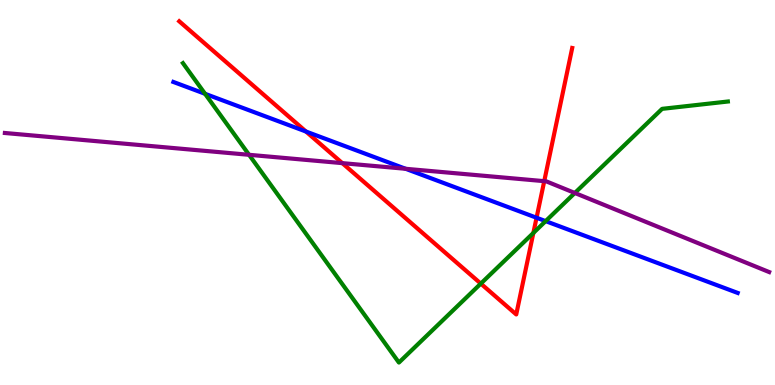[{'lines': ['blue', 'red'], 'intersections': [{'x': 3.95, 'y': 6.58}, {'x': 6.92, 'y': 4.34}]}, {'lines': ['green', 'red'], 'intersections': [{'x': 6.2, 'y': 2.63}, {'x': 6.88, 'y': 3.95}]}, {'lines': ['purple', 'red'], 'intersections': [{'x': 4.42, 'y': 5.76}, {'x': 7.02, 'y': 5.29}]}, {'lines': ['blue', 'green'], 'intersections': [{'x': 2.65, 'y': 7.56}, {'x': 7.04, 'y': 4.26}]}, {'lines': ['blue', 'purple'], 'intersections': [{'x': 5.23, 'y': 5.62}]}, {'lines': ['green', 'purple'], 'intersections': [{'x': 3.21, 'y': 5.98}, {'x': 7.42, 'y': 4.99}]}]